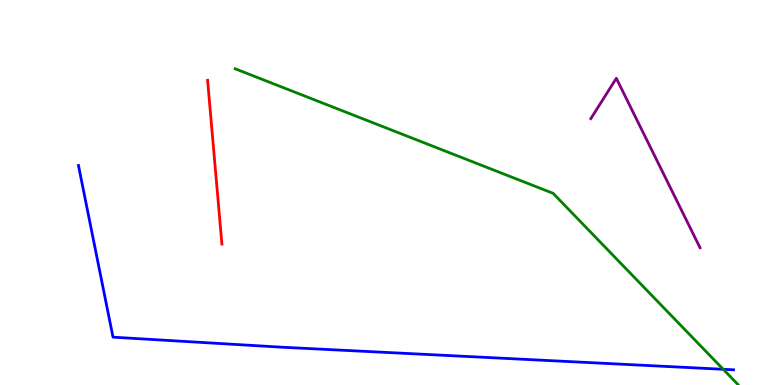[{'lines': ['blue', 'red'], 'intersections': []}, {'lines': ['green', 'red'], 'intersections': []}, {'lines': ['purple', 'red'], 'intersections': []}, {'lines': ['blue', 'green'], 'intersections': [{'x': 9.33, 'y': 0.408}]}, {'lines': ['blue', 'purple'], 'intersections': []}, {'lines': ['green', 'purple'], 'intersections': []}]